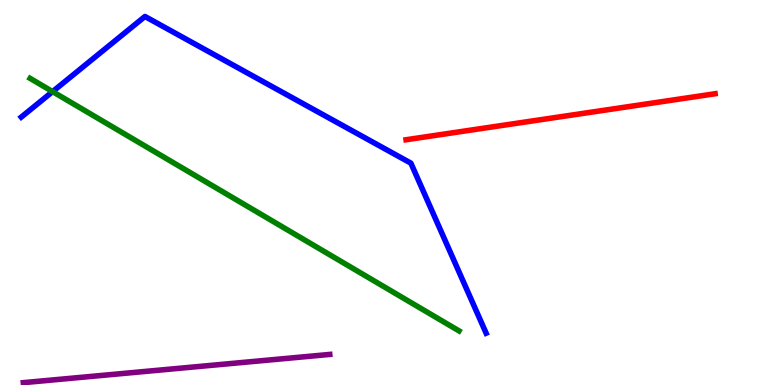[{'lines': ['blue', 'red'], 'intersections': []}, {'lines': ['green', 'red'], 'intersections': []}, {'lines': ['purple', 'red'], 'intersections': []}, {'lines': ['blue', 'green'], 'intersections': [{'x': 0.679, 'y': 7.62}]}, {'lines': ['blue', 'purple'], 'intersections': []}, {'lines': ['green', 'purple'], 'intersections': []}]